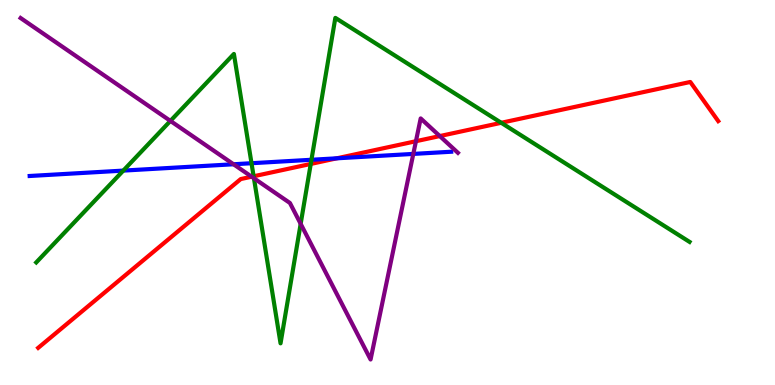[{'lines': ['blue', 'red'], 'intersections': [{'x': 4.35, 'y': 5.89}]}, {'lines': ['green', 'red'], 'intersections': [{'x': 3.27, 'y': 5.42}, {'x': 4.01, 'y': 5.74}, {'x': 6.47, 'y': 6.81}]}, {'lines': ['purple', 'red'], 'intersections': [{'x': 3.25, 'y': 5.41}, {'x': 5.37, 'y': 6.33}, {'x': 5.67, 'y': 6.47}]}, {'lines': ['blue', 'green'], 'intersections': [{'x': 1.59, 'y': 5.57}, {'x': 3.25, 'y': 5.76}, {'x': 4.02, 'y': 5.85}]}, {'lines': ['blue', 'purple'], 'intersections': [{'x': 3.01, 'y': 5.73}, {'x': 5.33, 'y': 6.0}]}, {'lines': ['green', 'purple'], 'intersections': [{'x': 2.2, 'y': 6.86}, {'x': 3.28, 'y': 5.37}, {'x': 3.88, 'y': 4.19}]}]